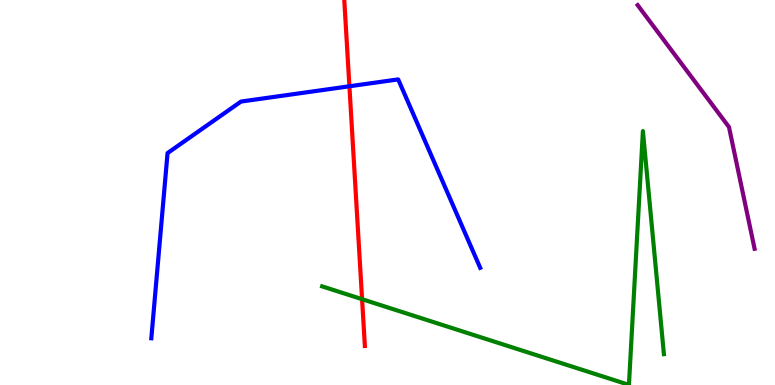[{'lines': ['blue', 'red'], 'intersections': [{'x': 4.51, 'y': 7.76}]}, {'lines': ['green', 'red'], 'intersections': [{'x': 4.67, 'y': 2.23}]}, {'lines': ['purple', 'red'], 'intersections': []}, {'lines': ['blue', 'green'], 'intersections': []}, {'lines': ['blue', 'purple'], 'intersections': []}, {'lines': ['green', 'purple'], 'intersections': []}]